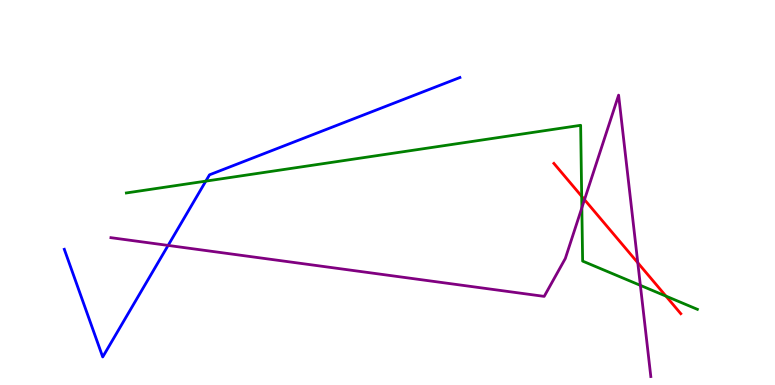[{'lines': ['blue', 'red'], 'intersections': []}, {'lines': ['green', 'red'], 'intersections': [{'x': 7.51, 'y': 4.9}, {'x': 8.59, 'y': 2.31}]}, {'lines': ['purple', 'red'], 'intersections': [{'x': 7.54, 'y': 4.81}, {'x': 8.23, 'y': 3.18}]}, {'lines': ['blue', 'green'], 'intersections': [{'x': 2.66, 'y': 5.3}]}, {'lines': ['blue', 'purple'], 'intersections': [{'x': 2.17, 'y': 3.63}]}, {'lines': ['green', 'purple'], 'intersections': [{'x': 7.51, 'y': 4.6}, {'x': 8.26, 'y': 2.59}]}]